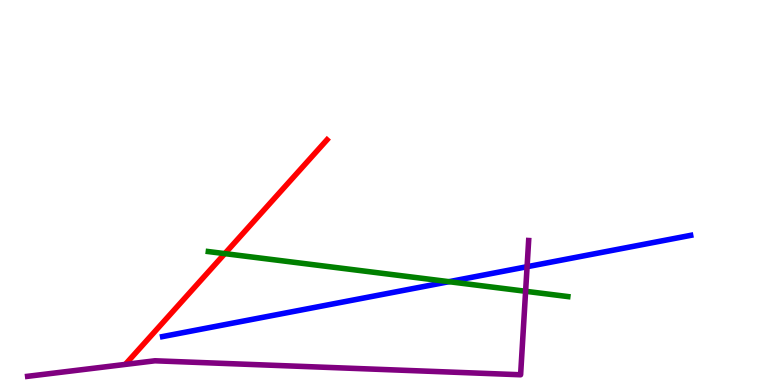[{'lines': ['blue', 'red'], 'intersections': []}, {'lines': ['green', 'red'], 'intersections': [{'x': 2.9, 'y': 3.41}]}, {'lines': ['purple', 'red'], 'intersections': []}, {'lines': ['blue', 'green'], 'intersections': [{'x': 5.79, 'y': 2.68}]}, {'lines': ['blue', 'purple'], 'intersections': [{'x': 6.8, 'y': 3.07}]}, {'lines': ['green', 'purple'], 'intersections': [{'x': 6.78, 'y': 2.43}]}]